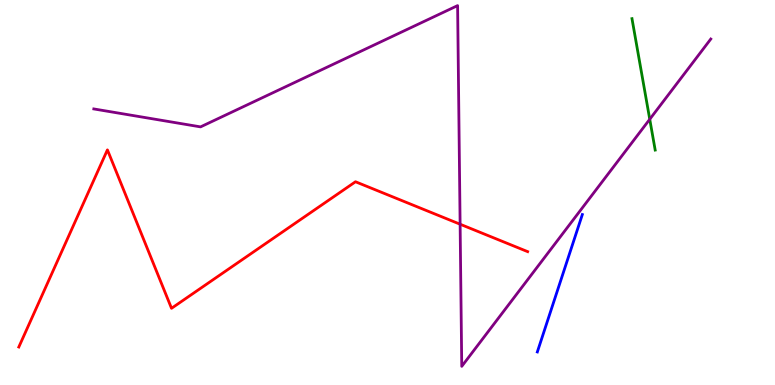[{'lines': ['blue', 'red'], 'intersections': []}, {'lines': ['green', 'red'], 'intersections': []}, {'lines': ['purple', 'red'], 'intersections': [{'x': 5.94, 'y': 4.18}]}, {'lines': ['blue', 'green'], 'intersections': []}, {'lines': ['blue', 'purple'], 'intersections': []}, {'lines': ['green', 'purple'], 'intersections': [{'x': 8.38, 'y': 6.9}]}]